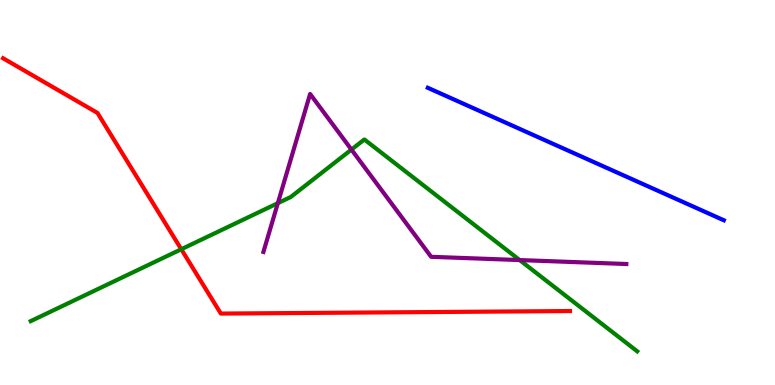[{'lines': ['blue', 'red'], 'intersections': []}, {'lines': ['green', 'red'], 'intersections': [{'x': 2.34, 'y': 3.53}]}, {'lines': ['purple', 'red'], 'intersections': []}, {'lines': ['blue', 'green'], 'intersections': []}, {'lines': ['blue', 'purple'], 'intersections': []}, {'lines': ['green', 'purple'], 'intersections': [{'x': 3.59, 'y': 4.72}, {'x': 4.53, 'y': 6.11}, {'x': 6.71, 'y': 3.24}]}]